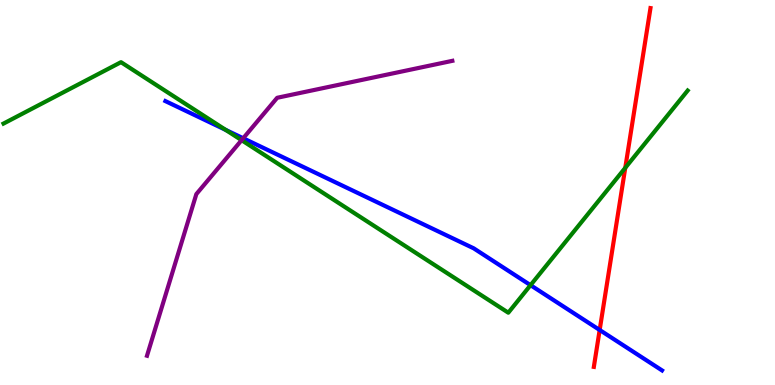[{'lines': ['blue', 'red'], 'intersections': [{'x': 7.74, 'y': 1.43}]}, {'lines': ['green', 'red'], 'intersections': [{'x': 8.07, 'y': 5.64}]}, {'lines': ['purple', 'red'], 'intersections': []}, {'lines': ['blue', 'green'], 'intersections': [{'x': 2.91, 'y': 6.63}, {'x': 6.85, 'y': 2.59}]}, {'lines': ['blue', 'purple'], 'intersections': [{'x': 3.14, 'y': 6.41}]}, {'lines': ['green', 'purple'], 'intersections': [{'x': 3.12, 'y': 6.36}]}]